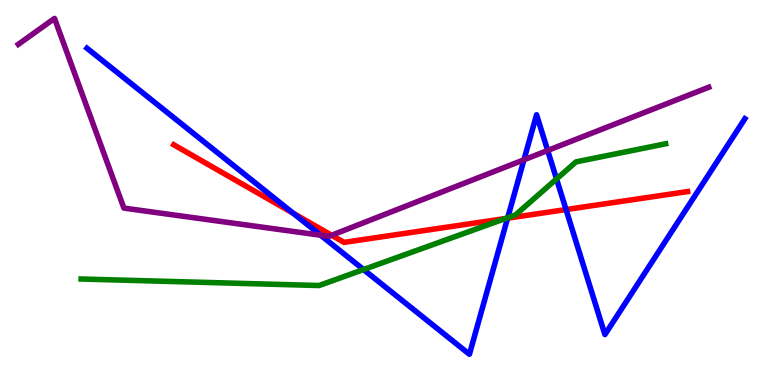[{'lines': ['blue', 'red'], 'intersections': [{'x': 3.78, 'y': 4.46}, {'x': 6.55, 'y': 4.33}, {'x': 7.3, 'y': 4.56}]}, {'lines': ['green', 'red'], 'intersections': [{'x': 6.52, 'y': 4.32}]}, {'lines': ['purple', 'red'], 'intersections': [{'x': 4.28, 'y': 3.89}]}, {'lines': ['blue', 'green'], 'intersections': [{'x': 4.69, 'y': 3.0}, {'x': 6.55, 'y': 4.35}, {'x': 7.18, 'y': 5.35}]}, {'lines': ['blue', 'purple'], 'intersections': [{'x': 4.14, 'y': 3.89}, {'x': 6.76, 'y': 5.85}, {'x': 7.07, 'y': 6.09}]}, {'lines': ['green', 'purple'], 'intersections': []}]